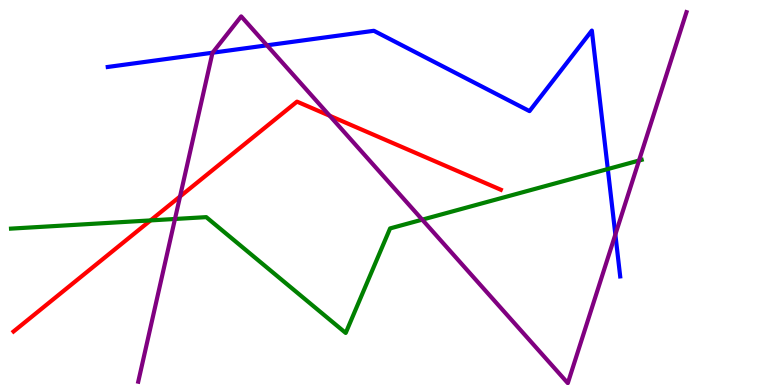[{'lines': ['blue', 'red'], 'intersections': []}, {'lines': ['green', 'red'], 'intersections': [{'x': 1.94, 'y': 4.28}]}, {'lines': ['purple', 'red'], 'intersections': [{'x': 2.32, 'y': 4.9}, {'x': 4.25, 'y': 6.99}]}, {'lines': ['blue', 'green'], 'intersections': [{'x': 7.84, 'y': 5.61}]}, {'lines': ['blue', 'purple'], 'intersections': [{'x': 2.74, 'y': 8.63}, {'x': 3.44, 'y': 8.82}, {'x': 7.94, 'y': 3.91}]}, {'lines': ['green', 'purple'], 'intersections': [{'x': 2.26, 'y': 4.31}, {'x': 5.45, 'y': 4.29}, {'x': 8.25, 'y': 5.83}]}]